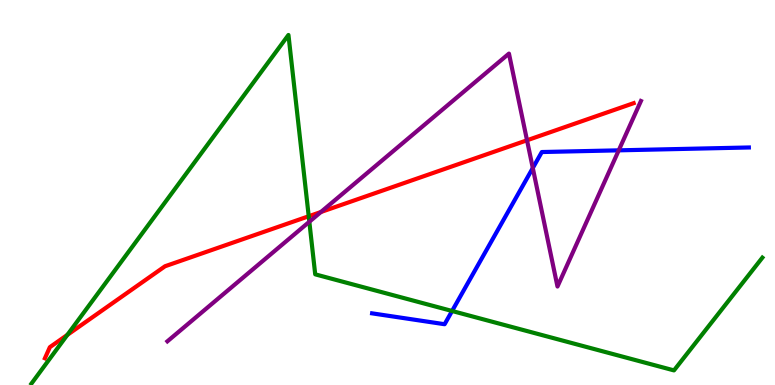[{'lines': ['blue', 'red'], 'intersections': []}, {'lines': ['green', 'red'], 'intersections': [{'x': 0.869, 'y': 1.3}, {'x': 3.98, 'y': 4.38}]}, {'lines': ['purple', 'red'], 'intersections': [{'x': 4.14, 'y': 4.49}, {'x': 6.8, 'y': 6.36}]}, {'lines': ['blue', 'green'], 'intersections': [{'x': 5.83, 'y': 1.92}]}, {'lines': ['blue', 'purple'], 'intersections': [{'x': 6.87, 'y': 5.64}, {'x': 7.98, 'y': 6.1}]}, {'lines': ['green', 'purple'], 'intersections': [{'x': 3.99, 'y': 4.24}]}]